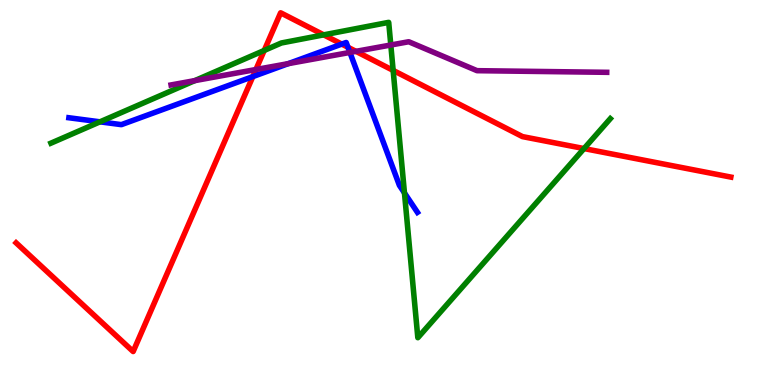[{'lines': ['blue', 'red'], 'intersections': [{'x': 3.26, 'y': 8.01}, {'x': 4.41, 'y': 8.85}, {'x': 4.49, 'y': 8.77}]}, {'lines': ['green', 'red'], 'intersections': [{'x': 3.41, 'y': 8.69}, {'x': 4.18, 'y': 9.09}, {'x': 5.07, 'y': 8.17}, {'x': 7.54, 'y': 6.14}]}, {'lines': ['purple', 'red'], 'intersections': [{'x': 3.3, 'y': 8.19}, {'x': 4.59, 'y': 8.67}]}, {'lines': ['blue', 'green'], 'intersections': [{'x': 1.29, 'y': 6.84}, {'x': 5.22, 'y': 4.99}]}, {'lines': ['blue', 'purple'], 'intersections': [{'x': 3.72, 'y': 8.35}, {'x': 4.51, 'y': 8.64}]}, {'lines': ['green', 'purple'], 'intersections': [{'x': 2.51, 'y': 7.91}, {'x': 5.04, 'y': 8.83}]}]